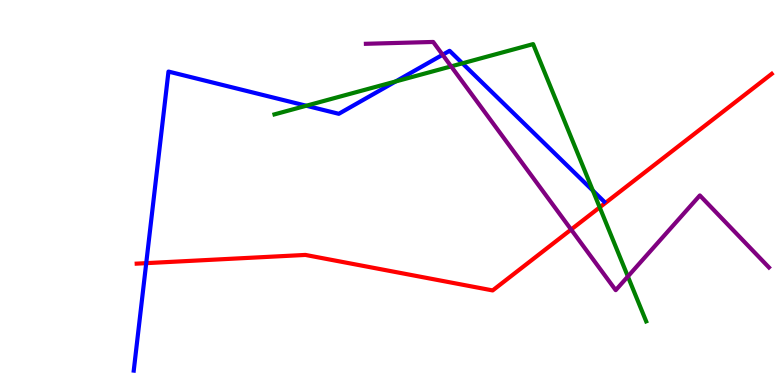[{'lines': ['blue', 'red'], 'intersections': [{'x': 1.89, 'y': 3.16}]}, {'lines': ['green', 'red'], 'intersections': [{'x': 7.74, 'y': 4.61}]}, {'lines': ['purple', 'red'], 'intersections': [{'x': 7.37, 'y': 4.04}]}, {'lines': ['blue', 'green'], 'intersections': [{'x': 3.95, 'y': 7.25}, {'x': 5.11, 'y': 7.88}, {'x': 5.97, 'y': 8.36}, {'x': 7.65, 'y': 5.05}]}, {'lines': ['blue', 'purple'], 'intersections': [{'x': 5.71, 'y': 8.58}]}, {'lines': ['green', 'purple'], 'intersections': [{'x': 5.82, 'y': 8.28}, {'x': 8.1, 'y': 2.82}]}]